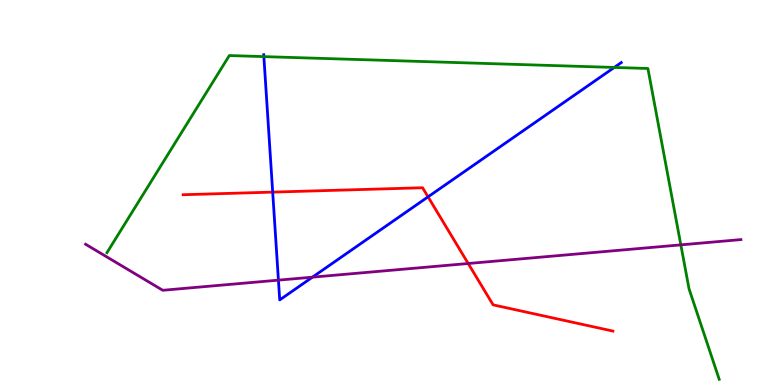[{'lines': ['blue', 'red'], 'intersections': [{'x': 3.52, 'y': 5.01}, {'x': 5.52, 'y': 4.89}]}, {'lines': ['green', 'red'], 'intersections': []}, {'lines': ['purple', 'red'], 'intersections': [{'x': 6.04, 'y': 3.16}]}, {'lines': ['blue', 'green'], 'intersections': [{'x': 3.4, 'y': 8.53}, {'x': 7.93, 'y': 8.25}]}, {'lines': ['blue', 'purple'], 'intersections': [{'x': 3.59, 'y': 2.72}, {'x': 4.03, 'y': 2.8}]}, {'lines': ['green', 'purple'], 'intersections': [{'x': 8.78, 'y': 3.64}]}]